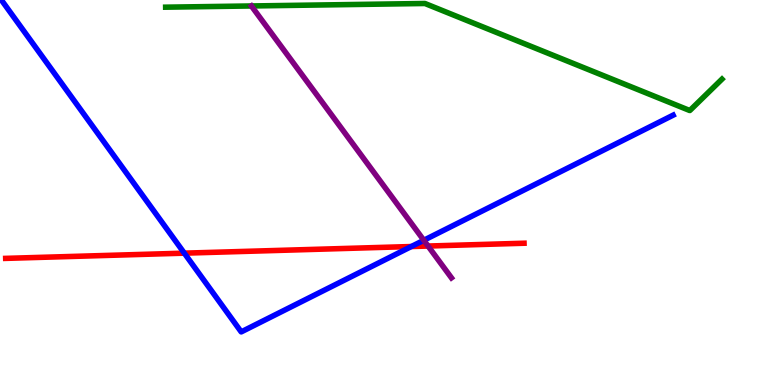[{'lines': ['blue', 'red'], 'intersections': [{'x': 2.38, 'y': 3.42}, {'x': 5.31, 'y': 3.6}]}, {'lines': ['green', 'red'], 'intersections': []}, {'lines': ['purple', 'red'], 'intersections': [{'x': 5.52, 'y': 3.61}]}, {'lines': ['blue', 'green'], 'intersections': []}, {'lines': ['blue', 'purple'], 'intersections': [{'x': 5.47, 'y': 3.76}]}, {'lines': ['green', 'purple'], 'intersections': []}]